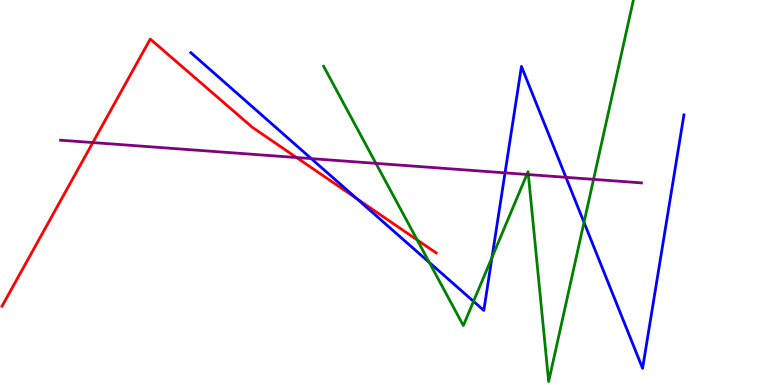[{'lines': ['blue', 'red'], 'intersections': [{'x': 4.61, 'y': 4.84}]}, {'lines': ['green', 'red'], 'intersections': [{'x': 5.38, 'y': 3.77}]}, {'lines': ['purple', 'red'], 'intersections': [{'x': 1.2, 'y': 6.3}, {'x': 3.83, 'y': 5.91}]}, {'lines': ['blue', 'green'], 'intersections': [{'x': 5.54, 'y': 3.18}, {'x': 6.11, 'y': 2.17}, {'x': 6.35, 'y': 3.31}, {'x': 7.54, 'y': 4.22}]}, {'lines': ['blue', 'purple'], 'intersections': [{'x': 4.02, 'y': 5.88}, {'x': 6.52, 'y': 5.51}, {'x': 7.3, 'y': 5.39}]}, {'lines': ['green', 'purple'], 'intersections': [{'x': 4.85, 'y': 5.76}, {'x': 6.8, 'y': 5.47}, {'x': 6.82, 'y': 5.47}, {'x': 7.66, 'y': 5.34}]}]